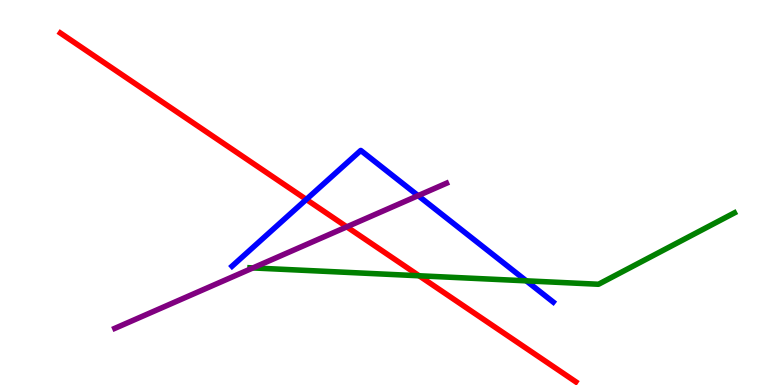[{'lines': ['blue', 'red'], 'intersections': [{'x': 3.95, 'y': 4.82}]}, {'lines': ['green', 'red'], 'intersections': [{'x': 5.41, 'y': 2.84}]}, {'lines': ['purple', 'red'], 'intersections': [{'x': 4.47, 'y': 4.11}]}, {'lines': ['blue', 'green'], 'intersections': [{'x': 6.79, 'y': 2.71}]}, {'lines': ['blue', 'purple'], 'intersections': [{'x': 5.4, 'y': 4.92}]}, {'lines': ['green', 'purple'], 'intersections': [{'x': 3.26, 'y': 3.04}]}]